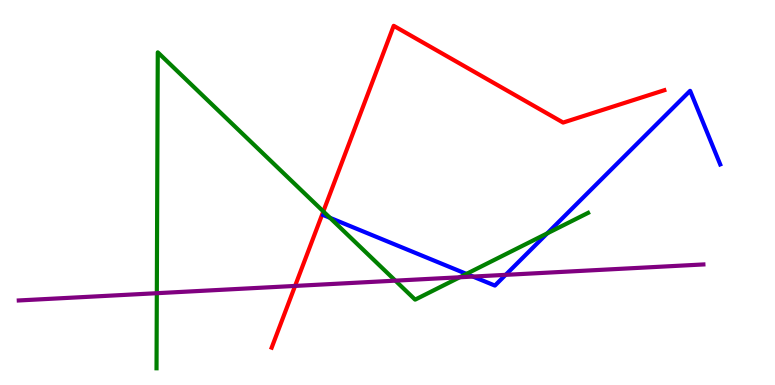[{'lines': ['blue', 'red'], 'intersections': []}, {'lines': ['green', 'red'], 'intersections': [{'x': 4.17, 'y': 4.51}]}, {'lines': ['purple', 'red'], 'intersections': [{'x': 3.81, 'y': 2.57}]}, {'lines': ['blue', 'green'], 'intersections': [{'x': 4.26, 'y': 4.34}, {'x': 6.02, 'y': 2.89}, {'x': 7.06, 'y': 3.94}]}, {'lines': ['blue', 'purple'], 'intersections': [{'x': 6.1, 'y': 2.82}, {'x': 6.52, 'y': 2.86}]}, {'lines': ['green', 'purple'], 'intersections': [{'x': 2.02, 'y': 2.38}, {'x': 5.1, 'y': 2.71}, {'x': 5.93, 'y': 2.8}]}]